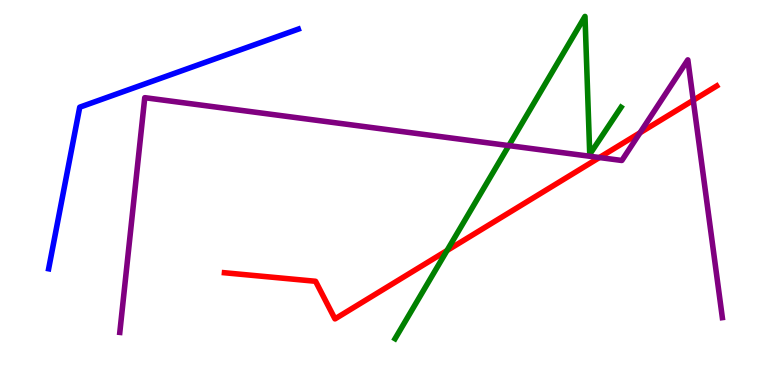[{'lines': ['blue', 'red'], 'intersections': []}, {'lines': ['green', 'red'], 'intersections': [{'x': 5.77, 'y': 3.49}]}, {'lines': ['purple', 'red'], 'intersections': [{'x': 7.73, 'y': 5.91}, {'x': 8.26, 'y': 6.55}, {'x': 8.95, 'y': 7.4}]}, {'lines': ['blue', 'green'], 'intersections': []}, {'lines': ['blue', 'purple'], 'intersections': []}, {'lines': ['green', 'purple'], 'intersections': [{'x': 6.57, 'y': 6.22}]}]